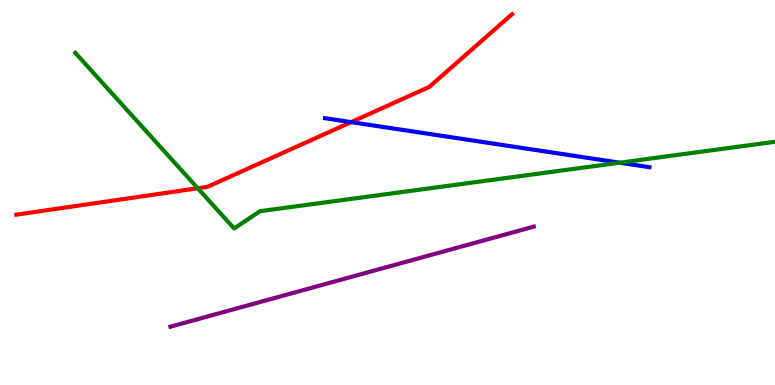[{'lines': ['blue', 'red'], 'intersections': [{'x': 4.53, 'y': 6.83}]}, {'lines': ['green', 'red'], 'intersections': [{'x': 2.55, 'y': 5.11}]}, {'lines': ['purple', 'red'], 'intersections': []}, {'lines': ['blue', 'green'], 'intersections': [{'x': 8.0, 'y': 5.77}]}, {'lines': ['blue', 'purple'], 'intersections': []}, {'lines': ['green', 'purple'], 'intersections': []}]